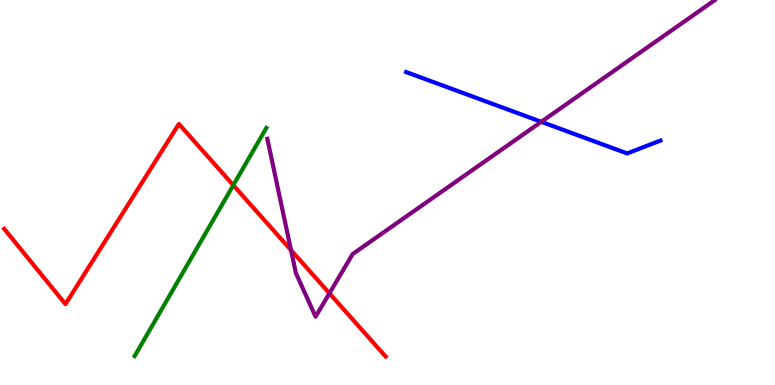[{'lines': ['blue', 'red'], 'intersections': []}, {'lines': ['green', 'red'], 'intersections': [{'x': 3.01, 'y': 5.19}]}, {'lines': ['purple', 'red'], 'intersections': [{'x': 3.76, 'y': 3.5}, {'x': 4.25, 'y': 2.38}]}, {'lines': ['blue', 'green'], 'intersections': []}, {'lines': ['blue', 'purple'], 'intersections': [{'x': 6.98, 'y': 6.84}]}, {'lines': ['green', 'purple'], 'intersections': []}]